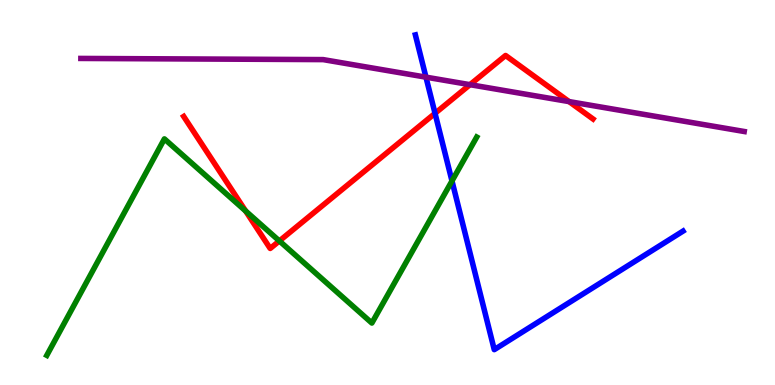[{'lines': ['blue', 'red'], 'intersections': [{'x': 5.61, 'y': 7.06}]}, {'lines': ['green', 'red'], 'intersections': [{'x': 3.17, 'y': 4.52}, {'x': 3.6, 'y': 3.74}]}, {'lines': ['purple', 'red'], 'intersections': [{'x': 6.06, 'y': 7.8}, {'x': 7.34, 'y': 7.36}]}, {'lines': ['blue', 'green'], 'intersections': [{'x': 5.83, 'y': 5.3}]}, {'lines': ['blue', 'purple'], 'intersections': [{'x': 5.5, 'y': 8.0}]}, {'lines': ['green', 'purple'], 'intersections': []}]